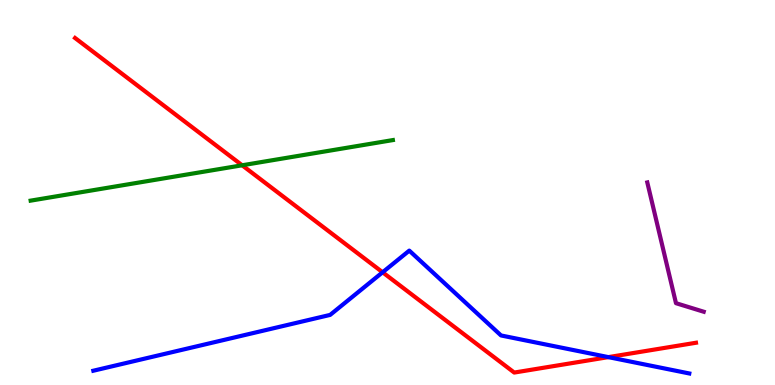[{'lines': ['blue', 'red'], 'intersections': [{'x': 4.94, 'y': 2.93}, {'x': 7.85, 'y': 0.724}]}, {'lines': ['green', 'red'], 'intersections': [{'x': 3.12, 'y': 5.71}]}, {'lines': ['purple', 'red'], 'intersections': []}, {'lines': ['blue', 'green'], 'intersections': []}, {'lines': ['blue', 'purple'], 'intersections': []}, {'lines': ['green', 'purple'], 'intersections': []}]